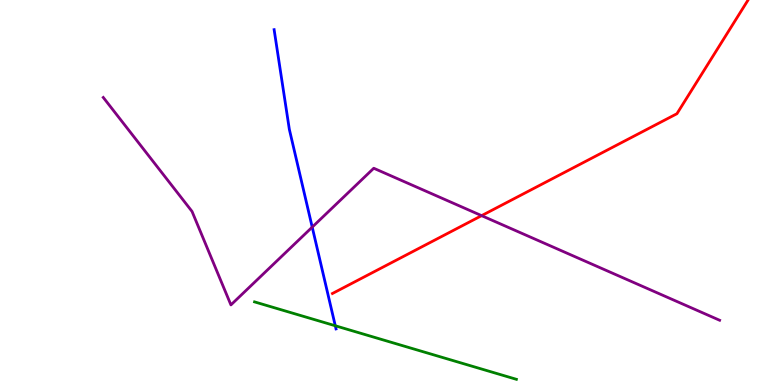[{'lines': ['blue', 'red'], 'intersections': []}, {'lines': ['green', 'red'], 'intersections': []}, {'lines': ['purple', 'red'], 'intersections': [{'x': 6.21, 'y': 4.4}]}, {'lines': ['blue', 'green'], 'intersections': [{'x': 4.33, 'y': 1.54}]}, {'lines': ['blue', 'purple'], 'intersections': [{'x': 4.03, 'y': 4.1}]}, {'lines': ['green', 'purple'], 'intersections': []}]